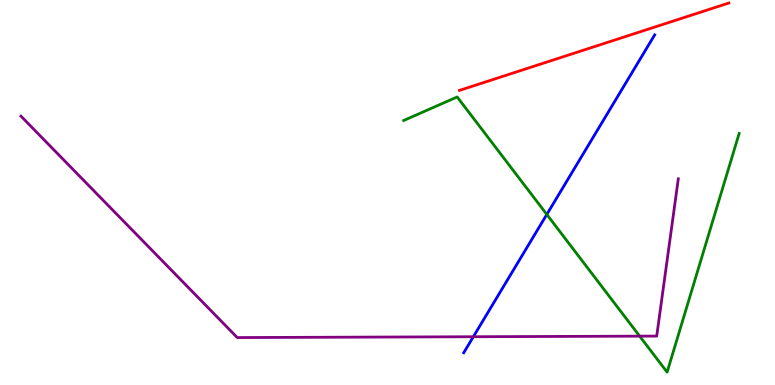[{'lines': ['blue', 'red'], 'intersections': []}, {'lines': ['green', 'red'], 'intersections': []}, {'lines': ['purple', 'red'], 'intersections': []}, {'lines': ['blue', 'green'], 'intersections': [{'x': 7.06, 'y': 4.43}]}, {'lines': ['blue', 'purple'], 'intersections': [{'x': 6.11, 'y': 1.25}]}, {'lines': ['green', 'purple'], 'intersections': [{'x': 8.25, 'y': 1.27}]}]